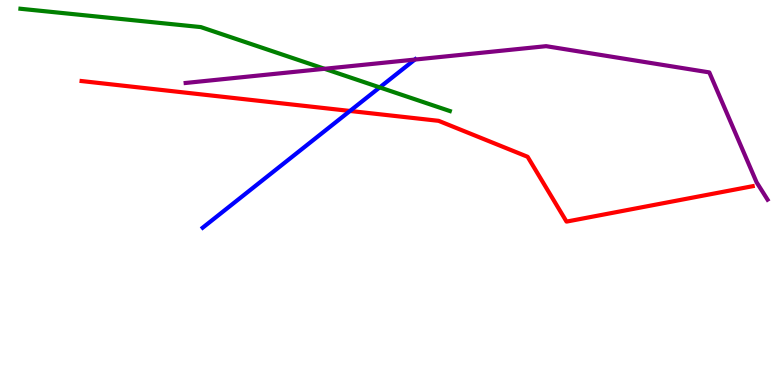[{'lines': ['blue', 'red'], 'intersections': [{'x': 4.52, 'y': 7.12}]}, {'lines': ['green', 'red'], 'intersections': []}, {'lines': ['purple', 'red'], 'intersections': []}, {'lines': ['blue', 'green'], 'intersections': [{'x': 4.9, 'y': 7.73}]}, {'lines': ['blue', 'purple'], 'intersections': [{'x': 5.35, 'y': 8.45}]}, {'lines': ['green', 'purple'], 'intersections': [{'x': 4.19, 'y': 8.21}]}]